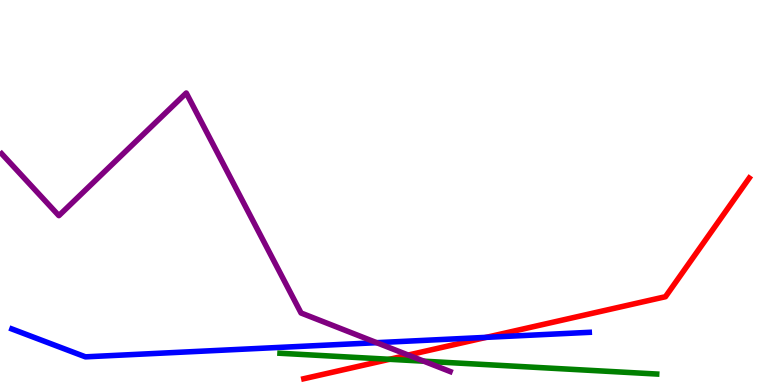[{'lines': ['blue', 'red'], 'intersections': [{'x': 6.27, 'y': 1.24}]}, {'lines': ['green', 'red'], 'intersections': [{'x': 5.03, 'y': 0.668}]}, {'lines': ['purple', 'red'], 'intersections': [{'x': 5.27, 'y': 0.778}]}, {'lines': ['blue', 'green'], 'intersections': []}, {'lines': ['blue', 'purple'], 'intersections': [{'x': 4.86, 'y': 1.1}]}, {'lines': ['green', 'purple'], 'intersections': [{'x': 5.47, 'y': 0.619}]}]